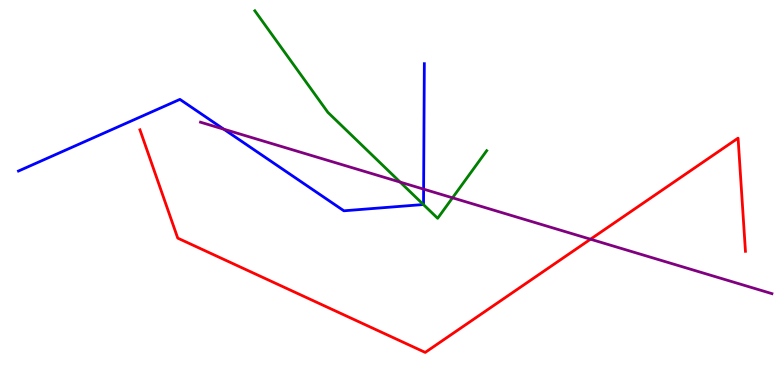[{'lines': ['blue', 'red'], 'intersections': []}, {'lines': ['green', 'red'], 'intersections': []}, {'lines': ['purple', 'red'], 'intersections': [{'x': 7.62, 'y': 3.79}]}, {'lines': ['blue', 'green'], 'intersections': [{'x': 5.46, 'y': 4.69}]}, {'lines': ['blue', 'purple'], 'intersections': [{'x': 2.89, 'y': 6.64}, {'x': 5.47, 'y': 5.09}]}, {'lines': ['green', 'purple'], 'intersections': [{'x': 5.16, 'y': 5.27}, {'x': 5.84, 'y': 4.86}]}]